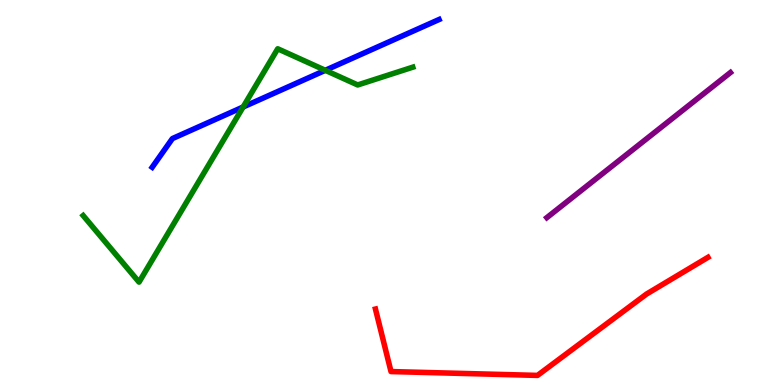[{'lines': ['blue', 'red'], 'intersections': []}, {'lines': ['green', 'red'], 'intersections': []}, {'lines': ['purple', 'red'], 'intersections': []}, {'lines': ['blue', 'green'], 'intersections': [{'x': 3.14, 'y': 7.22}, {'x': 4.2, 'y': 8.17}]}, {'lines': ['blue', 'purple'], 'intersections': []}, {'lines': ['green', 'purple'], 'intersections': []}]